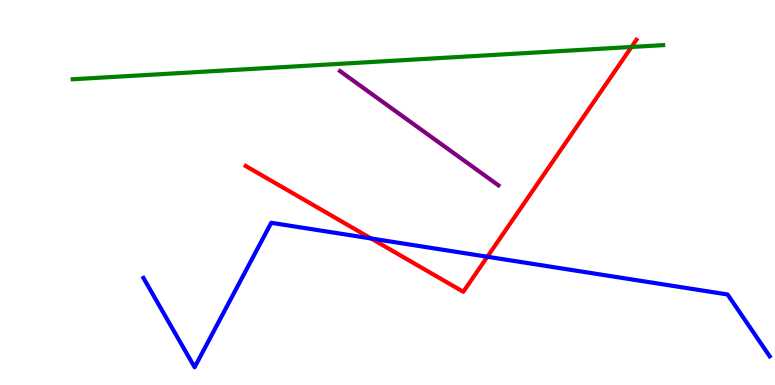[{'lines': ['blue', 'red'], 'intersections': [{'x': 4.79, 'y': 3.81}, {'x': 6.29, 'y': 3.33}]}, {'lines': ['green', 'red'], 'intersections': [{'x': 8.15, 'y': 8.78}]}, {'lines': ['purple', 'red'], 'intersections': []}, {'lines': ['blue', 'green'], 'intersections': []}, {'lines': ['blue', 'purple'], 'intersections': []}, {'lines': ['green', 'purple'], 'intersections': []}]